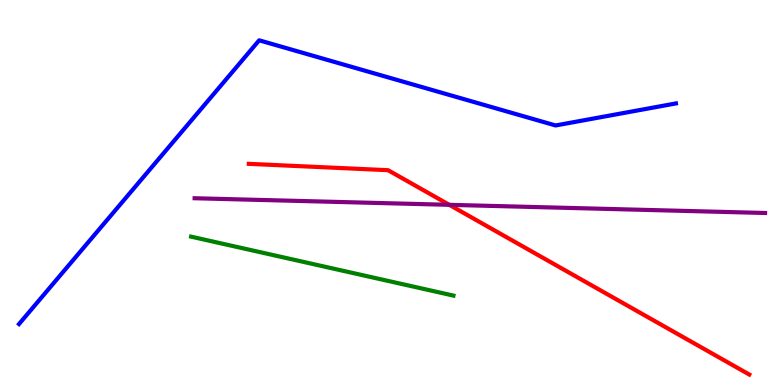[{'lines': ['blue', 'red'], 'intersections': []}, {'lines': ['green', 'red'], 'intersections': []}, {'lines': ['purple', 'red'], 'intersections': [{'x': 5.8, 'y': 4.68}]}, {'lines': ['blue', 'green'], 'intersections': []}, {'lines': ['blue', 'purple'], 'intersections': []}, {'lines': ['green', 'purple'], 'intersections': []}]